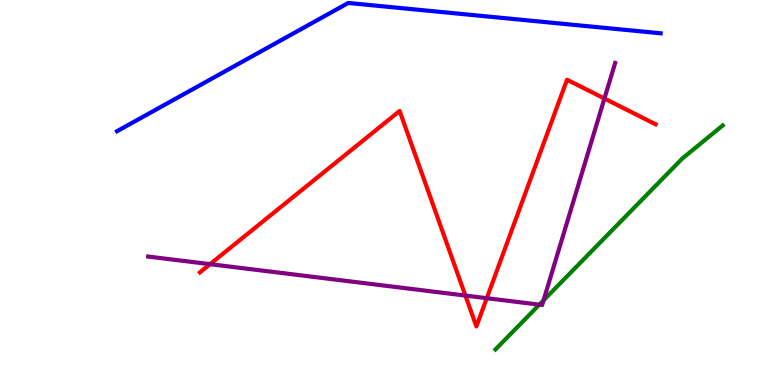[{'lines': ['blue', 'red'], 'intersections': []}, {'lines': ['green', 'red'], 'intersections': []}, {'lines': ['purple', 'red'], 'intersections': [{'x': 2.71, 'y': 3.14}, {'x': 6.01, 'y': 2.32}, {'x': 6.28, 'y': 2.25}, {'x': 7.8, 'y': 7.44}]}, {'lines': ['blue', 'green'], 'intersections': []}, {'lines': ['blue', 'purple'], 'intersections': []}, {'lines': ['green', 'purple'], 'intersections': [{'x': 6.96, 'y': 2.09}, {'x': 7.01, 'y': 2.2}]}]